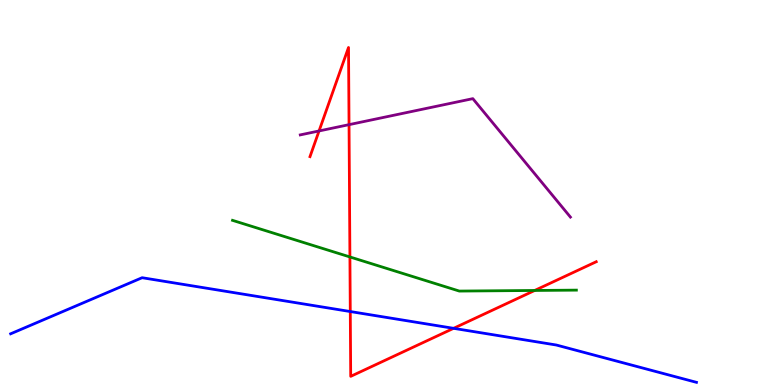[{'lines': ['blue', 'red'], 'intersections': [{'x': 4.52, 'y': 1.91}, {'x': 5.85, 'y': 1.47}]}, {'lines': ['green', 'red'], 'intersections': [{'x': 4.52, 'y': 3.33}, {'x': 6.9, 'y': 2.46}]}, {'lines': ['purple', 'red'], 'intersections': [{'x': 4.12, 'y': 6.6}, {'x': 4.5, 'y': 6.76}]}, {'lines': ['blue', 'green'], 'intersections': []}, {'lines': ['blue', 'purple'], 'intersections': []}, {'lines': ['green', 'purple'], 'intersections': []}]